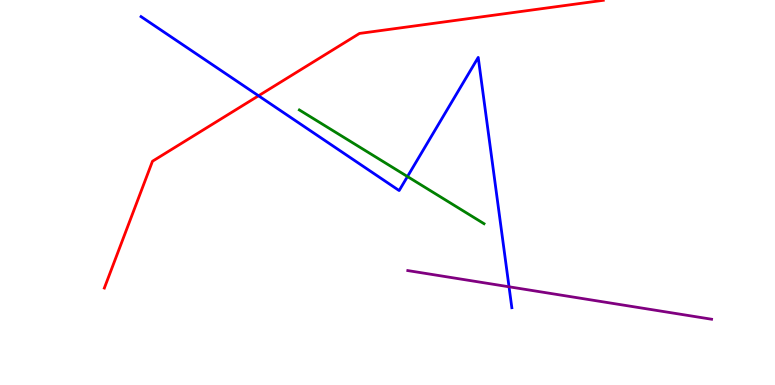[{'lines': ['blue', 'red'], 'intersections': [{'x': 3.34, 'y': 7.51}]}, {'lines': ['green', 'red'], 'intersections': []}, {'lines': ['purple', 'red'], 'intersections': []}, {'lines': ['blue', 'green'], 'intersections': [{'x': 5.26, 'y': 5.41}]}, {'lines': ['blue', 'purple'], 'intersections': [{'x': 6.57, 'y': 2.55}]}, {'lines': ['green', 'purple'], 'intersections': []}]